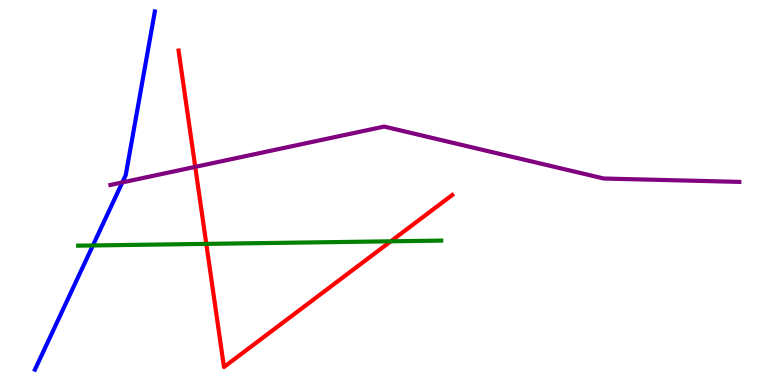[{'lines': ['blue', 'red'], 'intersections': []}, {'lines': ['green', 'red'], 'intersections': [{'x': 2.66, 'y': 3.67}, {'x': 5.04, 'y': 3.73}]}, {'lines': ['purple', 'red'], 'intersections': [{'x': 2.52, 'y': 5.67}]}, {'lines': ['blue', 'green'], 'intersections': [{'x': 1.2, 'y': 3.62}]}, {'lines': ['blue', 'purple'], 'intersections': [{'x': 1.58, 'y': 5.26}]}, {'lines': ['green', 'purple'], 'intersections': []}]